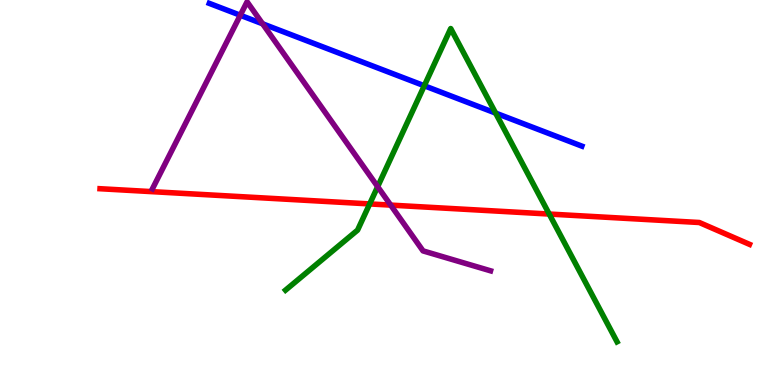[{'lines': ['blue', 'red'], 'intersections': []}, {'lines': ['green', 'red'], 'intersections': [{'x': 4.77, 'y': 4.7}, {'x': 7.09, 'y': 4.44}]}, {'lines': ['purple', 'red'], 'intersections': [{'x': 5.04, 'y': 4.67}]}, {'lines': ['blue', 'green'], 'intersections': [{'x': 5.47, 'y': 7.77}, {'x': 6.39, 'y': 7.06}]}, {'lines': ['blue', 'purple'], 'intersections': [{'x': 3.1, 'y': 9.6}, {'x': 3.39, 'y': 9.38}]}, {'lines': ['green', 'purple'], 'intersections': [{'x': 4.87, 'y': 5.15}]}]